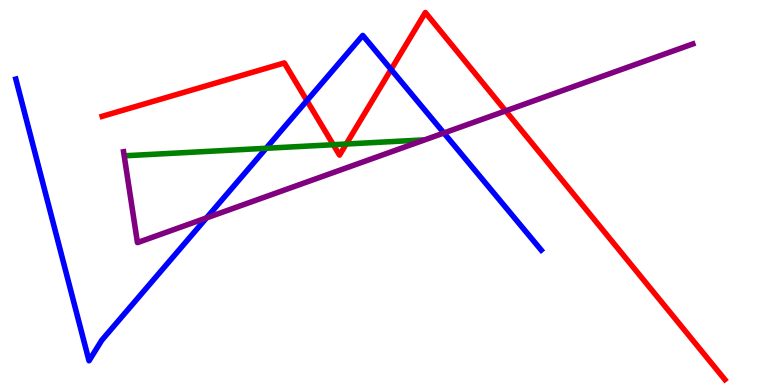[{'lines': ['blue', 'red'], 'intersections': [{'x': 3.96, 'y': 7.39}, {'x': 5.05, 'y': 8.2}]}, {'lines': ['green', 'red'], 'intersections': [{'x': 4.3, 'y': 6.24}, {'x': 4.47, 'y': 6.26}]}, {'lines': ['purple', 'red'], 'intersections': [{'x': 6.52, 'y': 7.12}]}, {'lines': ['blue', 'green'], 'intersections': [{'x': 3.43, 'y': 6.15}]}, {'lines': ['blue', 'purple'], 'intersections': [{'x': 2.66, 'y': 4.34}, {'x': 5.73, 'y': 6.55}]}, {'lines': ['green', 'purple'], 'intersections': []}]